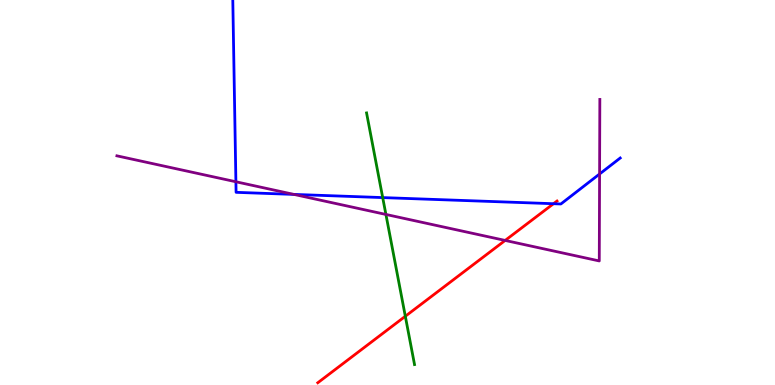[{'lines': ['blue', 'red'], 'intersections': [{'x': 7.14, 'y': 4.71}]}, {'lines': ['green', 'red'], 'intersections': [{'x': 5.23, 'y': 1.79}]}, {'lines': ['purple', 'red'], 'intersections': [{'x': 6.52, 'y': 3.75}]}, {'lines': ['blue', 'green'], 'intersections': [{'x': 4.94, 'y': 4.87}]}, {'lines': ['blue', 'purple'], 'intersections': [{'x': 3.04, 'y': 5.28}, {'x': 3.79, 'y': 4.95}, {'x': 7.74, 'y': 5.48}]}, {'lines': ['green', 'purple'], 'intersections': [{'x': 4.98, 'y': 4.43}]}]